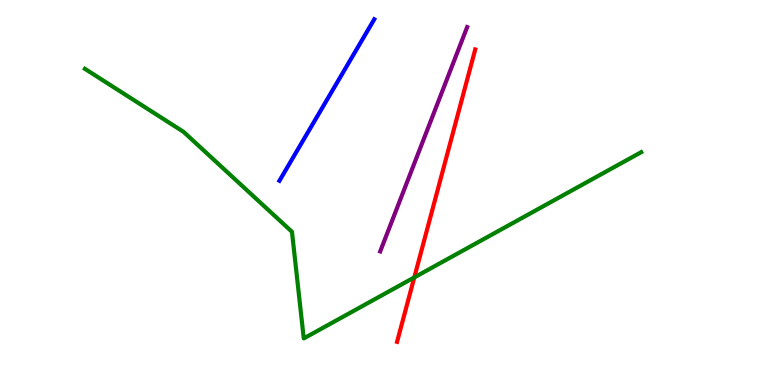[{'lines': ['blue', 'red'], 'intersections': []}, {'lines': ['green', 'red'], 'intersections': [{'x': 5.35, 'y': 2.79}]}, {'lines': ['purple', 'red'], 'intersections': []}, {'lines': ['blue', 'green'], 'intersections': []}, {'lines': ['blue', 'purple'], 'intersections': []}, {'lines': ['green', 'purple'], 'intersections': []}]